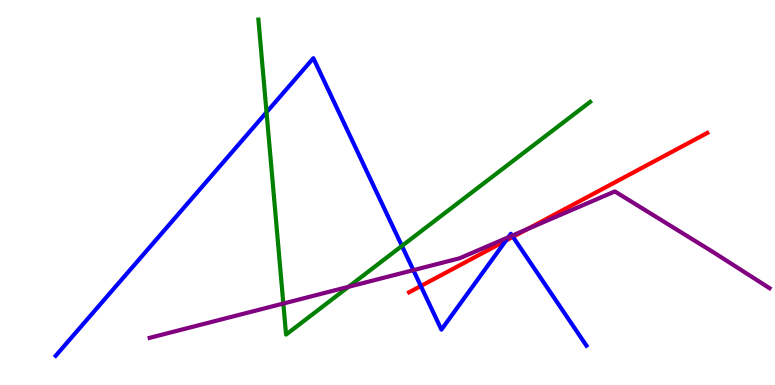[{'lines': ['blue', 'red'], 'intersections': [{'x': 5.43, 'y': 2.57}, {'x': 6.53, 'y': 3.75}, {'x': 6.62, 'y': 3.85}]}, {'lines': ['green', 'red'], 'intersections': []}, {'lines': ['purple', 'red'], 'intersections': [{'x': 6.81, 'y': 4.05}]}, {'lines': ['blue', 'green'], 'intersections': [{'x': 3.44, 'y': 7.08}, {'x': 5.19, 'y': 3.61}]}, {'lines': ['blue', 'purple'], 'intersections': [{'x': 5.33, 'y': 2.98}, {'x': 6.56, 'y': 3.84}, {'x': 6.61, 'y': 3.88}]}, {'lines': ['green', 'purple'], 'intersections': [{'x': 3.66, 'y': 2.12}, {'x': 4.5, 'y': 2.55}]}]